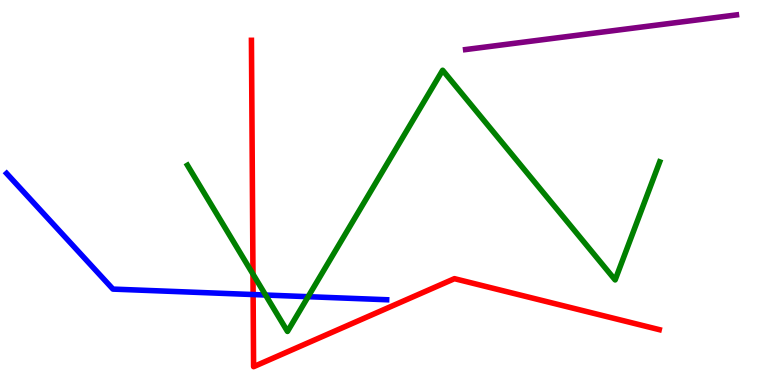[{'lines': ['blue', 'red'], 'intersections': [{'x': 3.27, 'y': 2.35}]}, {'lines': ['green', 'red'], 'intersections': [{'x': 3.26, 'y': 2.88}]}, {'lines': ['purple', 'red'], 'intersections': []}, {'lines': ['blue', 'green'], 'intersections': [{'x': 3.43, 'y': 2.34}, {'x': 3.98, 'y': 2.29}]}, {'lines': ['blue', 'purple'], 'intersections': []}, {'lines': ['green', 'purple'], 'intersections': []}]